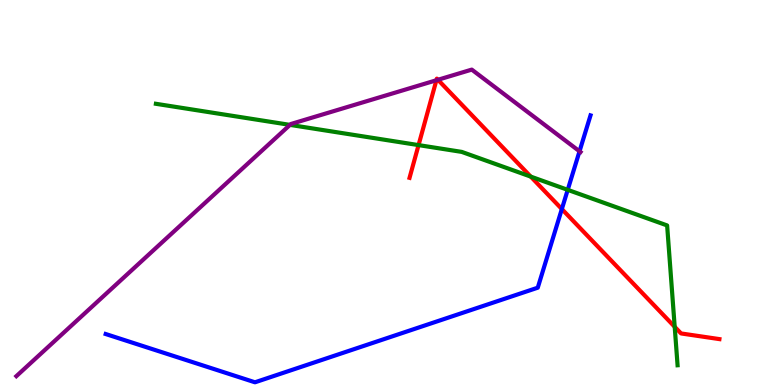[{'lines': ['blue', 'red'], 'intersections': [{'x': 7.25, 'y': 4.57}]}, {'lines': ['green', 'red'], 'intersections': [{'x': 5.4, 'y': 6.23}, {'x': 6.85, 'y': 5.41}, {'x': 8.71, 'y': 1.51}]}, {'lines': ['purple', 'red'], 'intersections': [{'x': 5.63, 'y': 7.92}, {'x': 5.65, 'y': 7.93}]}, {'lines': ['blue', 'green'], 'intersections': [{'x': 7.33, 'y': 5.07}]}, {'lines': ['blue', 'purple'], 'intersections': [{'x': 7.48, 'y': 6.07}]}, {'lines': ['green', 'purple'], 'intersections': [{'x': 3.74, 'y': 6.76}]}]